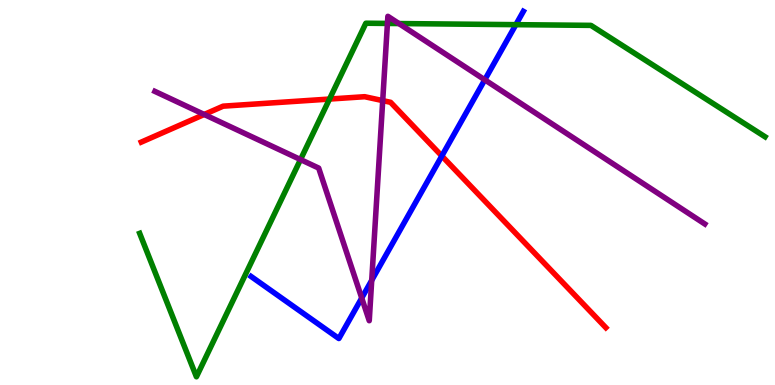[{'lines': ['blue', 'red'], 'intersections': [{'x': 5.7, 'y': 5.95}]}, {'lines': ['green', 'red'], 'intersections': [{'x': 4.25, 'y': 7.43}]}, {'lines': ['purple', 'red'], 'intersections': [{'x': 2.63, 'y': 7.03}, {'x': 4.94, 'y': 7.39}]}, {'lines': ['blue', 'green'], 'intersections': [{'x': 6.66, 'y': 9.36}]}, {'lines': ['blue', 'purple'], 'intersections': [{'x': 4.67, 'y': 2.26}, {'x': 4.8, 'y': 2.72}, {'x': 6.26, 'y': 7.93}]}, {'lines': ['green', 'purple'], 'intersections': [{'x': 3.88, 'y': 5.86}, {'x': 5.0, 'y': 9.39}, {'x': 5.15, 'y': 9.39}]}]